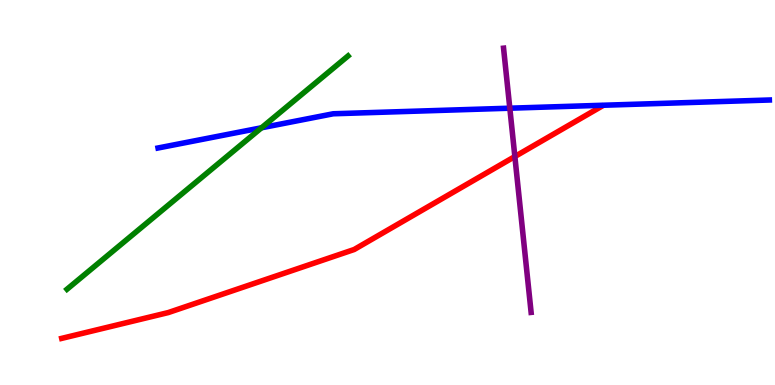[{'lines': ['blue', 'red'], 'intersections': []}, {'lines': ['green', 'red'], 'intersections': []}, {'lines': ['purple', 'red'], 'intersections': [{'x': 6.64, 'y': 5.93}]}, {'lines': ['blue', 'green'], 'intersections': [{'x': 3.37, 'y': 6.68}]}, {'lines': ['blue', 'purple'], 'intersections': [{'x': 6.58, 'y': 7.19}]}, {'lines': ['green', 'purple'], 'intersections': []}]